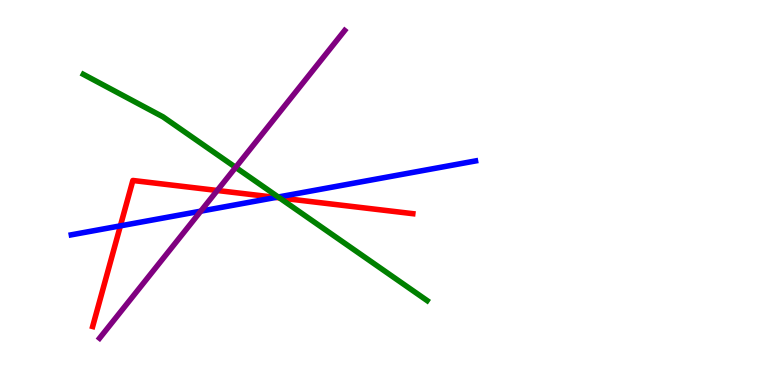[{'lines': ['blue', 'red'], 'intersections': [{'x': 1.55, 'y': 4.13}, {'x': 3.56, 'y': 4.87}]}, {'lines': ['green', 'red'], 'intersections': [{'x': 3.61, 'y': 4.86}]}, {'lines': ['purple', 'red'], 'intersections': [{'x': 2.8, 'y': 5.05}]}, {'lines': ['blue', 'green'], 'intersections': [{'x': 3.59, 'y': 4.88}]}, {'lines': ['blue', 'purple'], 'intersections': [{'x': 2.59, 'y': 4.52}]}, {'lines': ['green', 'purple'], 'intersections': [{'x': 3.04, 'y': 5.65}]}]